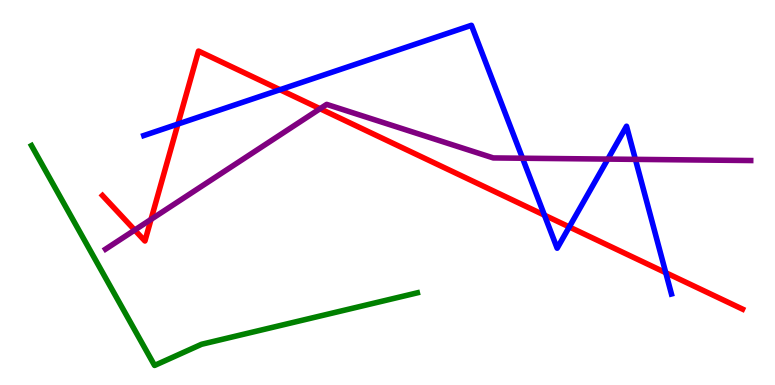[{'lines': ['blue', 'red'], 'intersections': [{'x': 2.3, 'y': 6.78}, {'x': 3.61, 'y': 7.67}, {'x': 7.03, 'y': 4.41}, {'x': 7.35, 'y': 4.11}, {'x': 8.59, 'y': 2.92}]}, {'lines': ['green', 'red'], 'intersections': []}, {'lines': ['purple', 'red'], 'intersections': [{'x': 1.74, 'y': 4.02}, {'x': 1.95, 'y': 4.3}, {'x': 4.13, 'y': 7.18}]}, {'lines': ['blue', 'green'], 'intersections': []}, {'lines': ['blue', 'purple'], 'intersections': [{'x': 6.74, 'y': 5.89}, {'x': 7.84, 'y': 5.87}, {'x': 8.2, 'y': 5.86}]}, {'lines': ['green', 'purple'], 'intersections': []}]